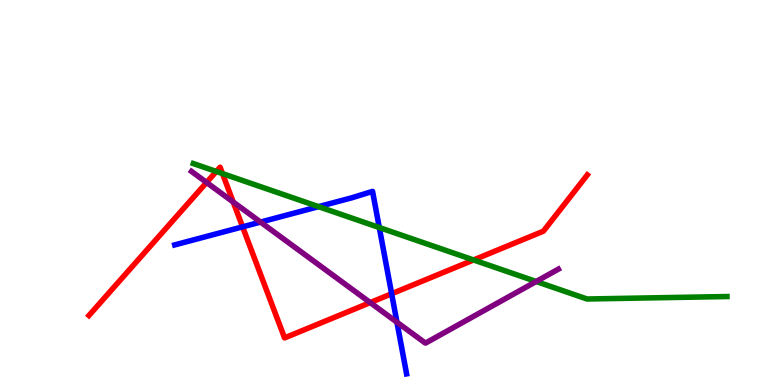[{'lines': ['blue', 'red'], 'intersections': [{'x': 3.13, 'y': 4.11}, {'x': 5.05, 'y': 2.37}]}, {'lines': ['green', 'red'], 'intersections': [{'x': 2.79, 'y': 5.55}, {'x': 2.87, 'y': 5.49}, {'x': 6.11, 'y': 3.25}]}, {'lines': ['purple', 'red'], 'intersections': [{'x': 2.67, 'y': 5.26}, {'x': 3.01, 'y': 4.75}, {'x': 4.78, 'y': 2.14}]}, {'lines': ['blue', 'green'], 'intersections': [{'x': 4.11, 'y': 4.63}, {'x': 4.89, 'y': 4.09}]}, {'lines': ['blue', 'purple'], 'intersections': [{'x': 3.36, 'y': 4.23}, {'x': 5.12, 'y': 1.63}]}, {'lines': ['green', 'purple'], 'intersections': [{'x': 6.92, 'y': 2.69}]}]